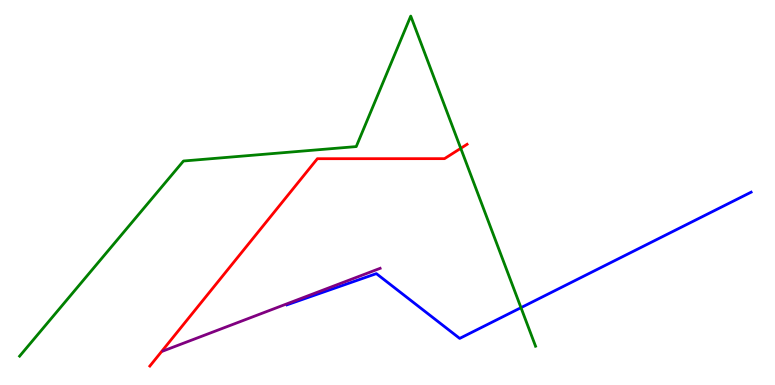[{'lines': ['blue', 'red'], 'intersections': []}, {'lines': ['green', 'red'], 'intersections': [{'x': 5.95, 'y': 6.15}]}, {'lines': ['purple', 'red'], 'intersections': []}, {'lines': ['blue', 'green'], 'intersections': [{'x': 6.72, 'y': 2.01}]}, {'lines': ['blue', 'purple'], 'intersections': []}, {'lines': ['green', 'purple'], 'intersections': []}]